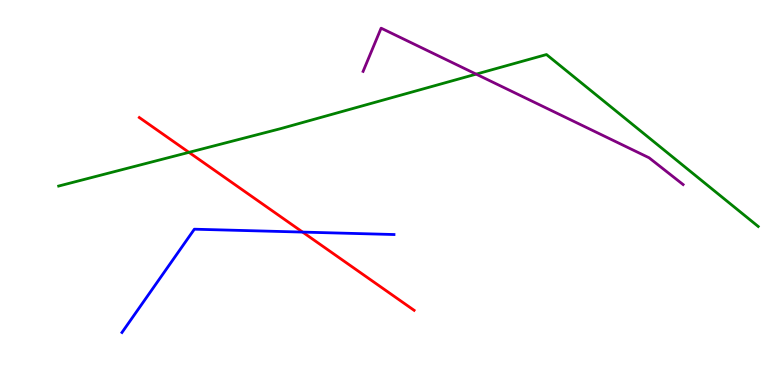[{'lines': ['blue', 'red'], 'intersections': [{'x': 3.9, 'y': 3.97}]}, {'lines': ['green', 'red'], 'intersections': [{'x': 2.44, 'y': 6.04}]}, {'lines': ['purple', 'red'], 'intersections': []}, {'lines': ['blue', 'green'], 'intersections': []}, {'lines': ['blue', 'purple'], 'intersections': []}, {'lines': ['green', 'purple'], 'intersections': [{'x': 6.14, 'y': 8.07}]}]